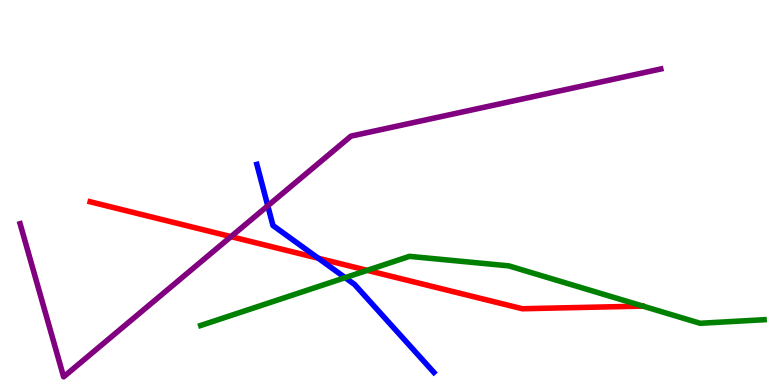[{'lines': ['blue', 'red'], 'intersections': [{'x': 4.11, 'y': 3.29}]}, {'lines': ['green', 'red'], 'intersections': [{'x': 4.74, 'y': 2.98}]}, {'lines': ['purple', 'red'], 'intersections': [{'x': 2.98, 'y': 3.85}]}, {'lines': ['blue', 'green'], 'intersections': [{'x': 4.45, 'y': 2.79}]}, {'lines': ['blue', 'purple'], 'intersections': [{'x': 3.46, 'y': 4.65}]}, {'lines': ['green', 'purple'], 'intersections': []}]